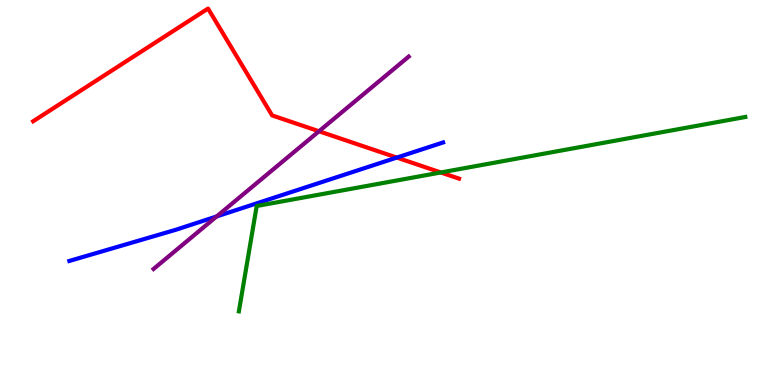[{'lines': ['blue', 'red'], 'intersections': [{'x': 5.12, 'y': 5.91}]}, {'lines': ['green', 'red'], 'intersections': [{'x': 5.69, 'y': 5.52}]}, {'lines': ['purple', 'red'], 'intersections': [{'x': 4.12, 'y': 6.59}]}, {'lines': ['blue', 'green'], 'intersections': []}, {'lines': ['blue', 'purple'], 'intersections': [{'x': 2.8, 'y': 4.38}]}, {'lines': ['green', 'purple'], 'intersections': []}]